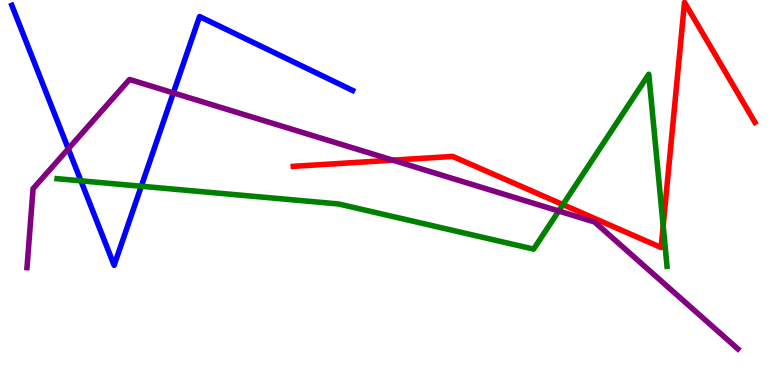[{'lines': ['blue', 'red'], 'intersections': []}, {'lines': ['green', 'red'], 'intersections': [{'x': 7.26, 'y': 4.69}, {'x': 8.56, 'y': 4.13}]}, {'lines': ['purple', 'red'], 'intersections': [{'x': 5.07, 'y': 5.84}]}, {'lines': ['blue', 'green'], 'intersections': [{'x': 1.04, 'y': 5.3}, {'x': 1.82, 'y': 5.16}]}, {'lines': ['blue', 'purple'], 'intersections': [{'x': 0.881, 'y': 6.14}, {'x': 2.24, 'y': 7.59}]}, {'lines': ['green', 'purple'], 'intersections': [{'x': 7.21, 'y': 4.52}]}]